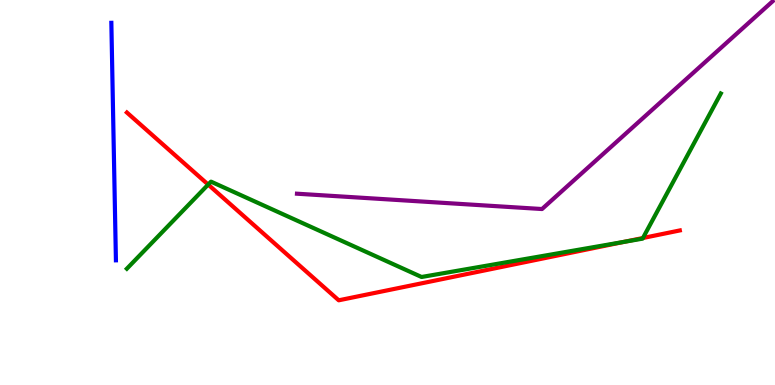[{'lines': ['blue', 'red'], 'intersections': []}, {'lines': ['green', 'red'], 'intersections': [{'x': 2.69, 'y': 5.21}, {'x': 8.05, 'y': 3.72}, {'x': 8.3, 'y': 3.82}]}, {'lines': ['purple', 'red'], 'intersections': []}, {'lines': ['blue', 'green'], 'intersections': []}, {'lines': ['blue', 'purple'], 'intersections': []}, {'lines': ['green', 'purple'], 'intersections': []}]